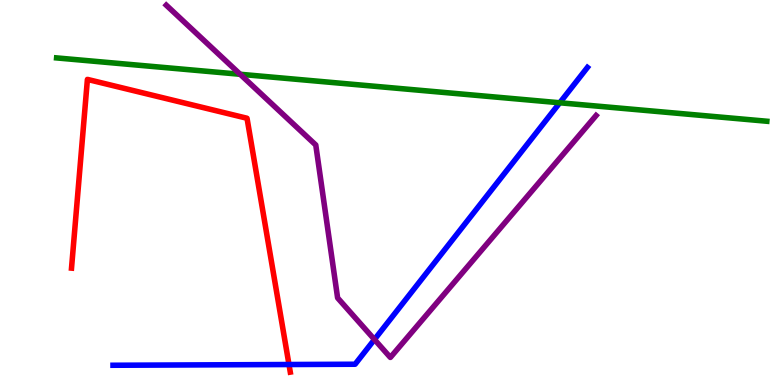[{'lines': ['blue', 'red'], 'intersections': [{'x': 3.73, 'y': 0.532}]}, {'lines': ['green', 'red'], 'intersections': []}, {'lines': ['purple', 'red'], 'intersections': []}, {'lines': ['blue', 'green'], 'intersections': [{'x': 7.22, 'y': 7.33}]}, {'lines': ['blue', 'purple'], 'intersections': [{'x': 4.83, 'y': 1.18}]}, {'lines': ['green', 'purple'], 'intersections': [{'x': 3.1, 'y': 8.07}]}]